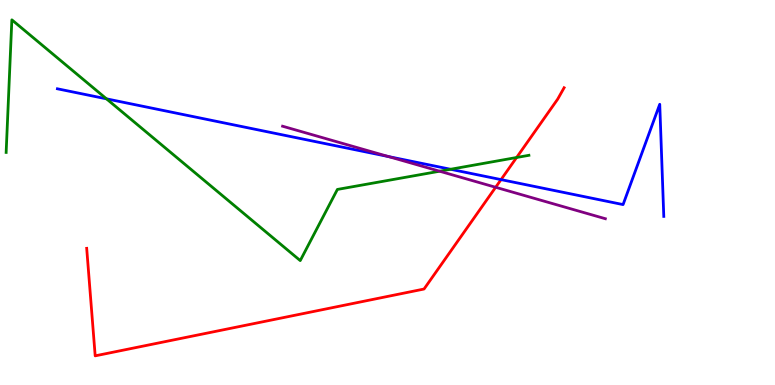[{'lines': ['blue', 'red'], 'intersections': [{'x': 6.47, 'y': 5.33}]}, {'lines': ['green', 'red'], 'intersections': [{'x': 6.67, 'y': 5.91}]}, {'lines': ['purple', 'red'], 'intersections': [{'x': 6.4, 'y': 5.14}]}, {'lines': ['blue', 'green'], 'intersections': [{'x': 1.37, 'y': 7.43}, {'x': 5.81, 'y': 5.6}]}, {'lines': ['blue', 'purple'], 'intersections': [{'x': 5.01, 'y': 5.93}]}, {'lines': ['green', 'purple'], 'intersections': [{'x': 5.67, 'y': 5.55}]}]